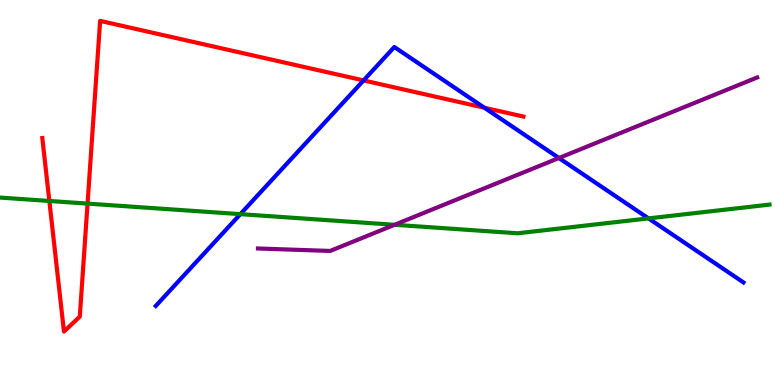[{'lines': ['blue', 'red'], 'intersections': [{'x': 4.69, 'y': 7.91}, {'x': 6.25, 'y': 7.2}]}, {'lines': ['green', 'red'], 'intersections': [{'x': 0.637, 'y': 4.78}, {'x': 1.13, 'y': 4.71}]}, {'lines': ['purple', 'red'], 'intersections': []}, {'lines': ['blue', 'green'], 'intersections': [{'x': 3.1, 'y': 4.44}, {'x': 8.37, 'y': 4.33}]}, {'lines': ['blue', 'purple'], 'intersections': [{'x': 7.21, 'y': 5.9}]}, {'lines': ['green', 'purple'], 'intersections': [{'x': 5.09, 'y': 4.16}]}]